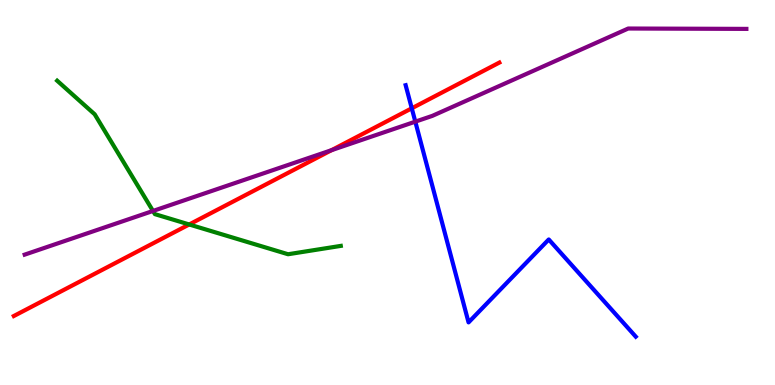[{'lines': ['blue', 'red'], 'intersections': [{'x': 5.31, 'y': 7.19}]}, {'lines': ['green', 'red'], 'intersections': [{'x': 2.44, 'y': 4.17}]}, {'lines': ['purple', 'red'], 'intersections': [{'x': 4.28, 'y': 6.1}]}, {'lines': ['blue', 'green'], 'intersections': []}, {'lines': ['blue', 'purple'], 'intersections': [{'x': 5.36, 'y': 6.84}]}, {'lines': ['green', 'purple'], 'intersections': [{'x': 1.97, 'y': 4.52}]}]